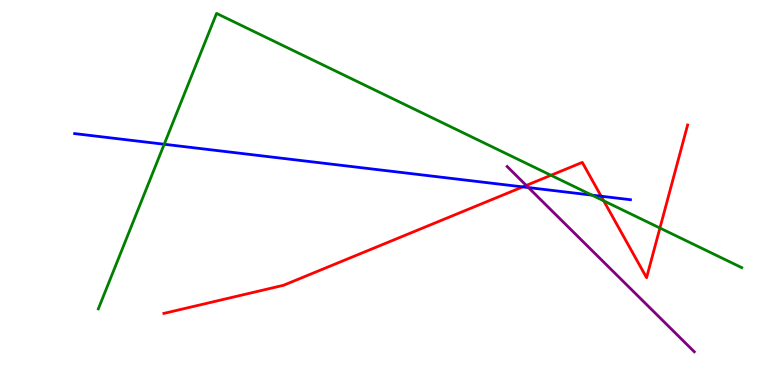[{'lines': ['blue', 'red'], 'intersections': [{'x': 6.74, 'y': 5.15}, {'x': 7.76, 'y': 4.9}]}, {'lines': ['green', 'red'], 'intersections': [{'x': 7.11, 'y': 5.45}, {'x': 7.79, 'y': 4.78}, {'x': 8.52, 'y': 4.08}]}, {'lines': ['purple', 'red'], 'intersections': [{'x': 6.79, 'y': 5.18}]}, {'lines': ['blue', 'green'], 'intersections': [{'x': 2.12, 'y': 6.25}, {'x': 7.64, 'y': 4.93}]}, {'lines': ['blue', 'purple'], 'intersections': [{'x': 6.82, 'y': 5.13}]}, {'lines': ['green', 'purple'], 'intersections': []}]